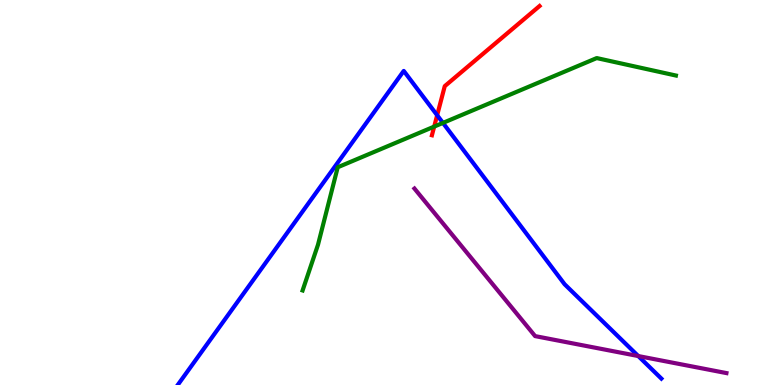[{'lines': ['blue', 'red'], 'intersections': [{'x': 5.64, 'y': 7.01}]}, {'lines': ['green', 'red'], 'intersections': [{'x': 5.6, 'y': 6.71}]}, {'lines': ['purple', 'red'], 'intersections': []}, {'lines': ['blue', 'green'], 'intersections': [{'x': 5.72, 'y': 6.81}]}, {'lines': ['blue', 'purple'], 'intersections': [{'x': 8.24, 'y': 0.752}]}, {'lines': ['green', 'purple'], 'intersections': []}]